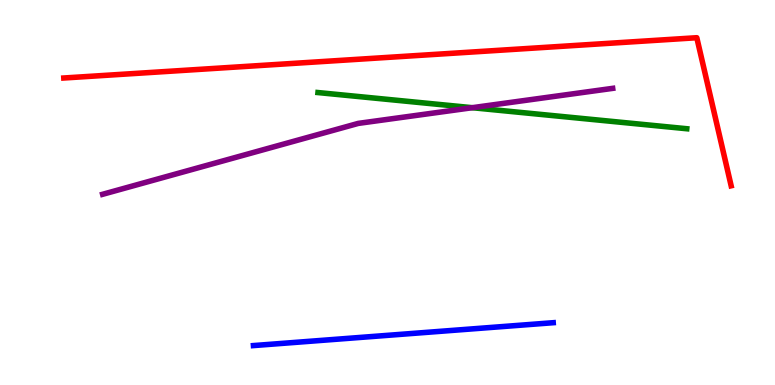[{'lines': ['blue', 'red'], 'intersections': []}, {'lines': ['green', 'red'], 'intersections': []}, {'lines': ['purple', 'red'], 'intersections': []}, {'lines': ['blue', 'green'], 'intersections': []}, {'lines': ['blue', 'purple'], 'intersections': []}, {'lines': ['green', 'purple'], 'intersections': [{'x': 6.09, 'y': 7.2}]}]